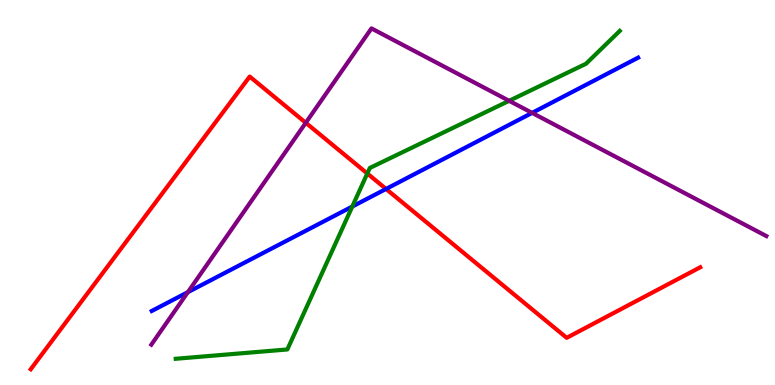[{'lines': ['blue', 'red'], 'intersections': [{'x': 4.98, 'y': 5.09}]}, {'lines': ['green', 'red'], 'intersections': [{'x': 4.74, 'y': 5.49}]}, {'lines': ['purple', 'red'], 'intersections': [{'x': 3.95, 'y': 6.81}]}, {'lines': ['blue', 'green'], 'intersections': [{'x': 4.55, 'y': 4.64}]}, {'lines': ['blue', 'purple'], 'intersections': [{'x': 2.42, 'y': 2.41}, {'x': 6.87, 'y': 7.07}]}, {'lines': ['green', 'purple'], 'intersections': [{'x': 6.57, 'y': 7.38}]}]